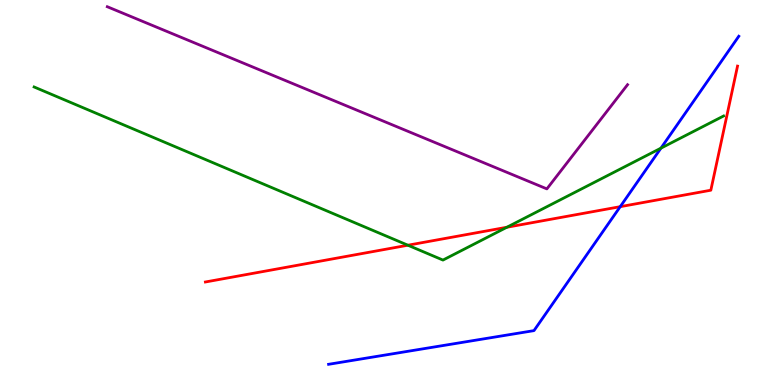[{'lines': ['blue', 'red'], 'intersections': [{'x': 8.0, 'y': 4.63}]}, {'lines': ['green', 'red'], 'intersections': [{'x': 5.26, 'y': 3.63}, {'x': 6.54, 'y': 4.1}]}, {'lines': ['purple', 'red'], 'intersections': []}, {'lines': ['blue', 'green'], 'intersections': [{'x': 8.53, 'y': 6.15}]}, {'lines': ['blue', 'purple'], 'intersections': []}, {'lines': ['green', 'purple'], 'intersections': []}]